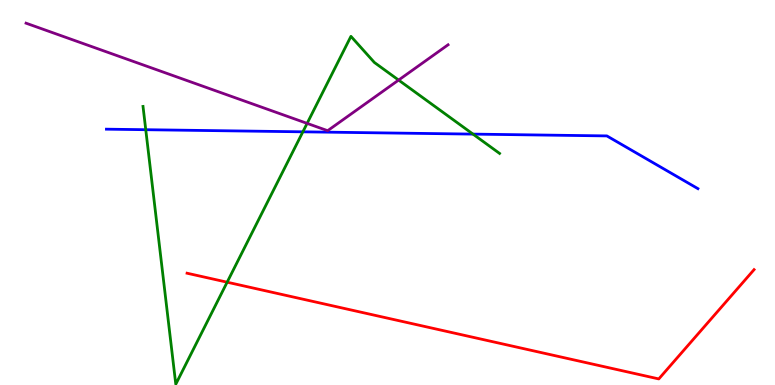[{'lines': ['blue', 'red'], 'intersections': []}, {'lines': ['green', 'red'], 'intersections': [{'x': 2.93, 'y': 2.67}]}, {'lines': ['purple', 'red'], 'intersections': []}, {'lines': ['blue', 'green'], 'intersections': [{'x': 1.88, 'y': 6.63}, {'x': 3.91, 'y': 6.58}, {'x': 6.1, 'y': 6.52}]}, {'lines': ['blue', 'purple'], 'intersections': []}, {'lines': ['green', 'purple'], 'intersections': [{'x': 3.96, 'y': 6.8}, {'x': 5.14, 'y': 7.92}]}]